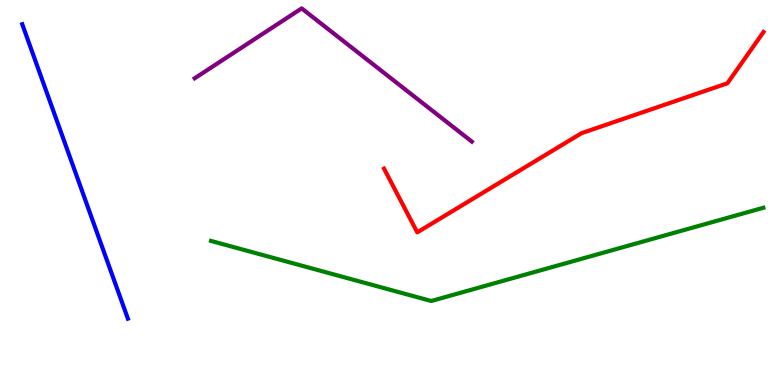[{'lines': ['blue', 'red'], 'intersections': []}, {'lines': ['green', 'red'], 'intersections': []}, {'lines': ['purple', 'red'], 'intersections': []}, {'lines': ['blue', 'green'], 'intersections': []}, {'lines': ['blue', 'purple'], 'intersections': []}, {'lines': ['green', 'purple'], 'intersections': []}]